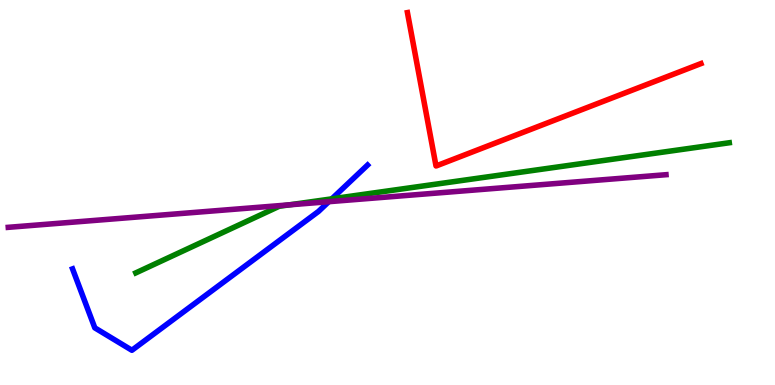[{'lines': ['blue', 'red'], 'intersections': []}, {'lines': ['green', 'red'], 'intersections': []}, {'lines': ['purple', 'red'], 'intersections': []}, {'lines': ['blue', 'green'], 'intersections': [{'x': 4.28, 'y': 4.84}]}, {'lines': ['blue', 'purple'], 'intersections': [{'x': 4.24, 'y': 4.76}]}, {'lines': ['green', 'purple'], 'intersections': [{'x': 3.73, 'y': 4.68}]}]